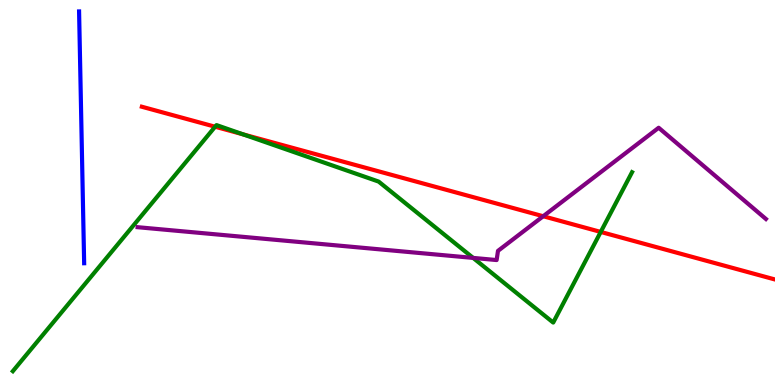[{'lines': ['blue', 'red'], 'intersections': []}, {'lines': ['green', 'red'], 'intersections': [{'x': 2.78, 'y': 6.71}, {'x': 3.14, 'y': 6.51}, {'x': 7.75, 'y': 3.98}]}, {'lines': ['purple', 'red'], 'intersections': [{'x': 7.01, 'y': 4.38}]}, {'lines': ['blue', 'green'], 'intersections': []}, {'lines': ['blue', 'purple'], 'intersections': []}, {'lines': ['green', 'purple'], 'intersections': [{'x': 6.11, 'y': 3.3}]}]